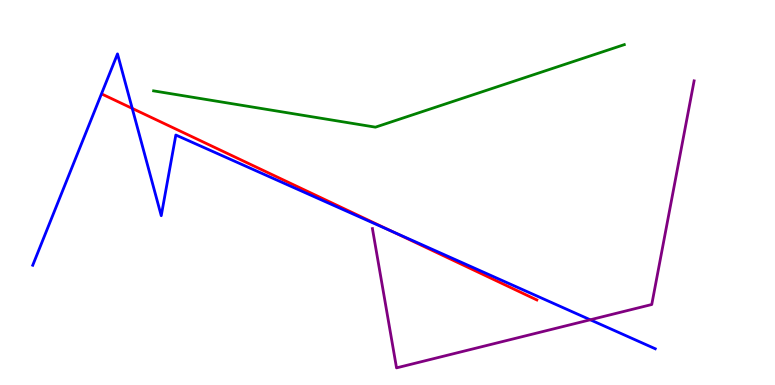[{'lines': ['blue', 'red'], 'intersections': [{'x': 1.71, 'y': 7.18}, {'x': 5.06, 'y': 3.99}]}, {'lines': ['green', 'red'], 'intersections': []}, {'lines': ['purple', 'red'], 'intersections': []}, {'lines': ['blue', 'green'], 'intersections': []}, {'lines': ['blue', 'purple'], 'intersections': [{'x': 7.62, 'y': 1.69}]}, {'lines': ['green', 'purple'], 'intersections': []}]